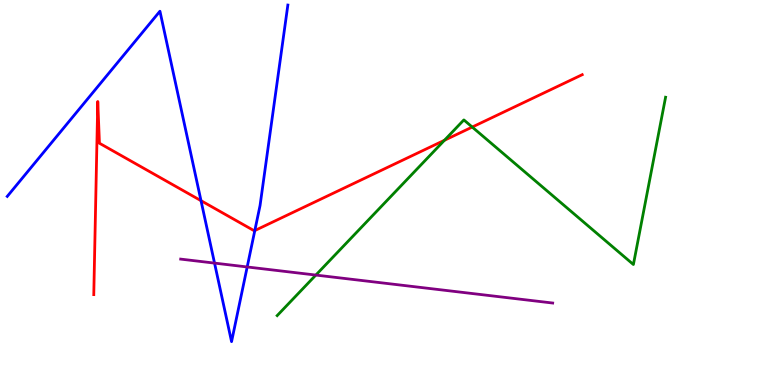[{'lines': ['blue', 'red'], 'intersections': [{'x': 2.59, 'y': 4.79}, {'x': 3.29, 'y': 4.01}]}, {'lines': ['green', 'red'], 'intersections': [{'x': 5.73, 'y': 6.36}, {'x': 6.09, 'y': 6.7}]}, {'lines': ['purple', 'red'], 'intersections': []}, {'lines': ['blue', 'green'], 'intersections': []}, {'lines': ['blue', 'purple'], 'intersections': [{'x': 2.77, 'y': 3.17}, {'x': 3.19, 'y': 3.07}]}, {'lines': ['green', 'purple'], 'intersections': [{'x': 4.08, 'y': 2.86}]}]